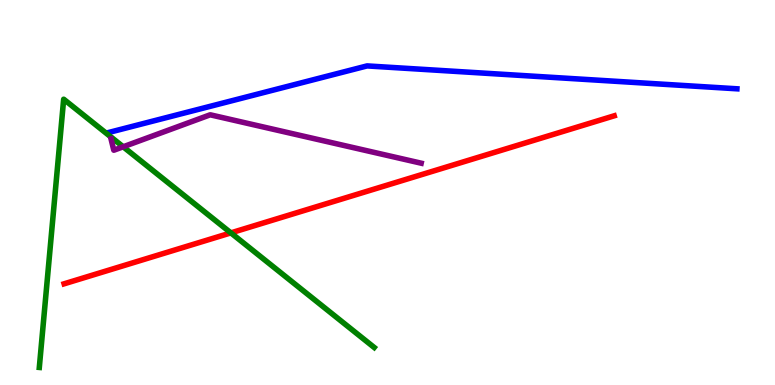[{'lines': ['blue', 'red'], 'intersections': []}, {'lines': ['green', 'red'], 'intersections': [{'x': 2.98, 'y': 3.95}]}, {'lines': ['purple', 'red'], 'intersections': []}, {'lines': ['blue', 'green'], 'intersections': []}, {'lines': ['blue', 'purple'], 'intersections': []}, {'lines': ['green', 'purple'], 'intersections': [{'x': 1.59, 'y': 6.19}]}]